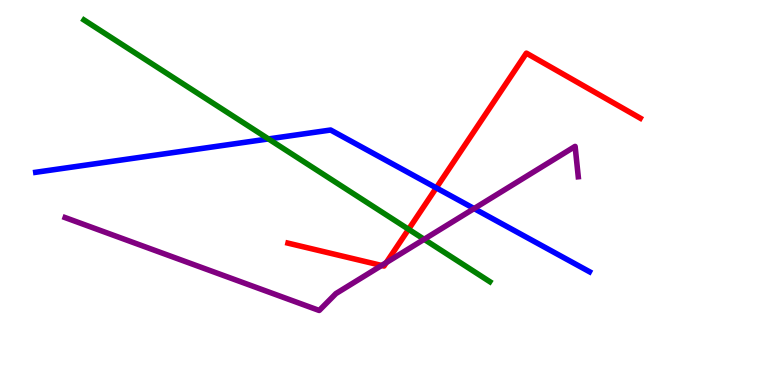[{'lines': ['blue', 'red'], 'intersections': [{'x': 5.63, 'y': 5.12}]}, {'lines': ['green', 'red'], 'intersections': [{'x': 5.27, 'y': 4.04}]}, {'lines': ['purple', 'red'], 'intersections': [{'x': 4.92, 'y': 3.1}, {'x': 4.98, 'y': 3.18}]}, {'lines': ['blue', 'green'], 'intersections': [{'x': 3.46, 'y': 6.39}]}, {'lines': ['blue', 'purple'], 'intersections': [{'x': 6.12, 'y': 4.58}]}, {'lines': ['green', 'purple'], 'intersections': [{'x': 5.47, 'y': 3.78}]}]